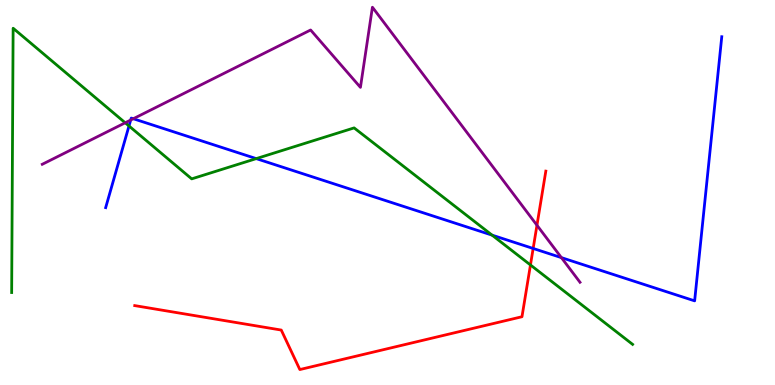[{'lines': ['blue', 'red'], 'intersections': [{'x': 6.88, 'y': 3.55}]}, {'lines': ['green', 'red'], 'intersections': [{'x': 6.84, 'y': 3.12}]}, {'lines': ['purple', 'red'], 'intersections': [{'x': 6.93, 'y': 4.15}]}, {'lines': ['blue', 'green'], 'intersections': [{'x': 1.66, 'y': 6.73}, {'x': 3.31, 'y': 5.88}, {'x': 6.35, 'y': 3.89}]}, {'lines': ['blue', 'purple'], 'intersections': [{'x': 1.69, 'y': 6.88}, {'x': 1.72, 'y': 6.92}, {'x': 7.24, 'y': 3.31}]}, {'lines': ['green', 'purple'], 'intersections': [{'x': 1.62, 'y': 6.81}]}]